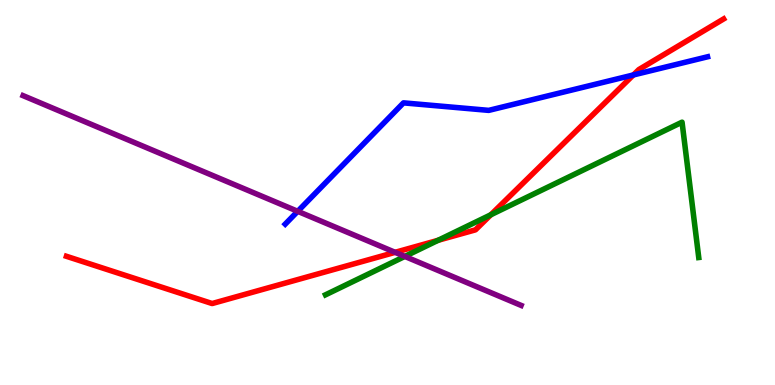[{'lines': ['blue', 'red'], 'intersections': [{'x': 8.17, 'y': 8.05}]}, {'lines': ['green', 'red'], 'intersections': [{'x': 5.65, 'y': 3.76}, {'x': 6.33, 'y': 4.42}]}, {'lines': ['purple', 'red'], 'intersections': [{'x': 5.1, 'y': 3.45}]}, {'lines': ['blue', 'green'], 'intersections': []}, {'lines': ['blue', 'purple'], 'intersections': [{'x': 3.84, 'y': 4.51}]}, {'lines': ['green', 'purple'], 'intersections': [{'x': 5.22, 'y': 3.34}]}]